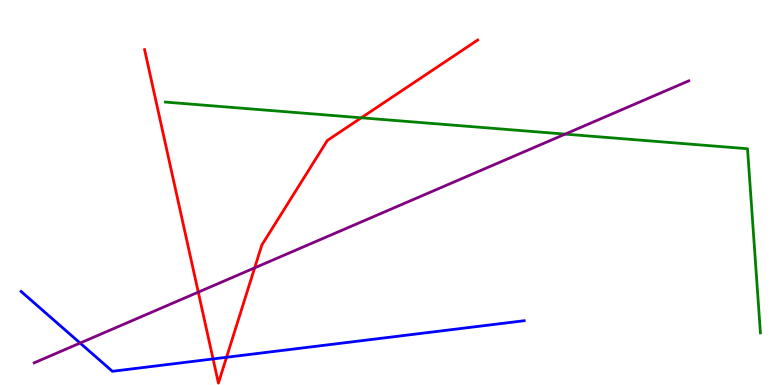[{'lines': ['blue', 'red'], 'intersections': [{'x': 2.75, 'y': 0.677}, {'x': 2.92, 'y': 0.72}]}, {'lines': ['green', 'red'], 'intersections': [{'x': 4.66, 'y': 6.94}]}, {'lines': ['purple', 'red'], 'intersections': [{'x': 2.56, 'y': 2.41}, {'x': 3.29, 'y': 3.04}]}, {'lines': ['blue', 'green'], 'intersections': []}, {'lines': ['blue', 'purple'], 'intersections': [{'x': 1.03, 'y': 1.09}]}, {'lines': ['green', 'purple'], 'intersections': [{'x': 7.29, 'y': 6.52}]}]